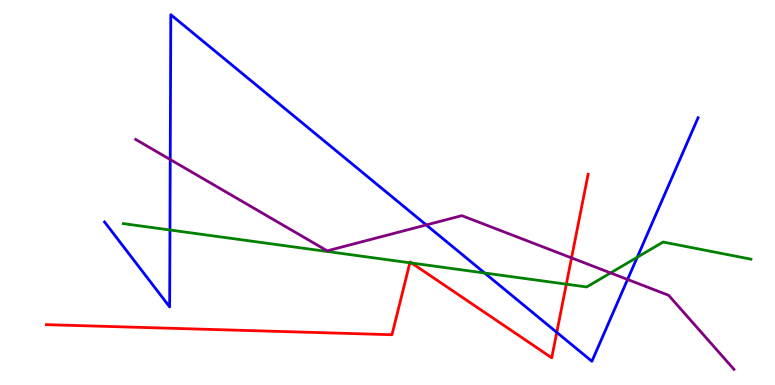[{'lines': ['blue', 'red'], 'intersections': [{'x': 7.18, 'y': 1.37}]}, {'lines': ['green', 'red'], 'intersections': [{'x': 5.29, 'y': 3.17}, {'x': 5.31, 'y': 3.17}, {'x': 7.31, 'y': 2.62}]}, {'lines': ['purple', 'red'], 'intersections': [{'x': 7.37, 'y': 3.3}]}, {'lines': ['blue', 'green'], 'intersections': [{'x': 2.19, 'y': 4.03}, {'x': 6.25, 'y': 2.91}, {'x': 8.22, 'y': 3.32}]}, {'lines': ['blue', 'purple'], 'intersections': [{'x': 2.2, 'y': 5.86}, {'x': 5.5, 'y': 4.16}, {'x': 8.1, 'y': 2.74}]}, {'lines': ['green', 'purple'], 'intersections': [{'x': 7.88, 'y': 2.91}]}]